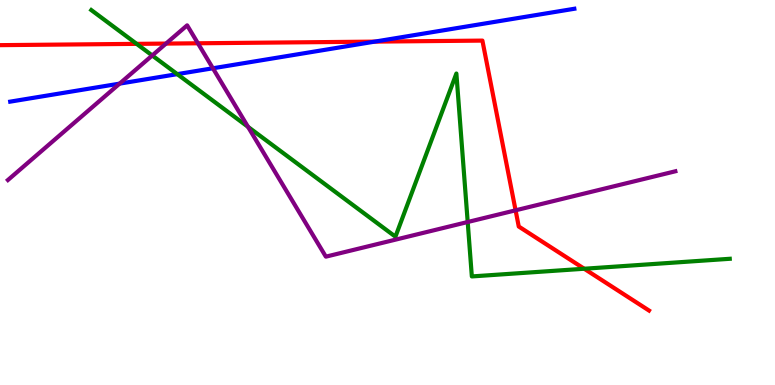[{'lines': ['blue', 'red'], 'intersections': [{'x': 4.84, 'y': 8.92}]}, {'lines': ['green', 'red'], 'intersections': [{'x': 1.76, 'y': 8.86}, {'x': 7.54, 'y': 3.02}]}, {'lines': ['purple', 'red'], 'intersections': [{'x': 2.14, 'y': 8.87}, {'x': 2.55, 'y': 8.88}, {'x': 6.65, 'y': 4.54}]}, {'lines': ['blue', 'green'], 'intersections': [{'x': 2.29, 'y': 8.07}]}, {'lines': ['blue', 'purple'], 'intersections': [{'x': 1.54, 'y': 7.83}, {'x': 2.75, 'y': 8.23}]}, {'lines': ['green', 'purple'], 'intersections': [{'x': 1.96, 'y': 8.56}, {'x': 3.2, 'y': 6.71}, {'x': 6.03, 'y': 4.23}]}]